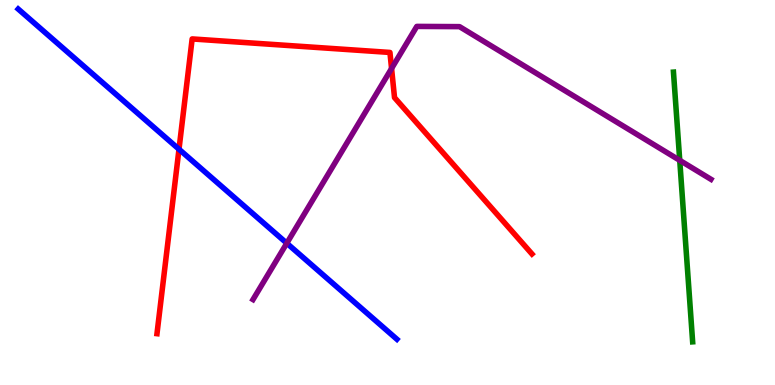[{'lines': ['blue', 'red'], 'intersections': [{'x': 2.31, 'y': 6.12}]}, {'lines': ['green', 'red'], 'intersections': []}, {'lines': ['purple', 'red'], 'intersections': [{'x': 5.05, 'y': 8.22}]}, {'lines': ['blue', 'green'], 'intersections': []}, {'lines': ['blue', 'purple'], 'intersections': [{'x': 3.7, 'y': 3.68}]}, {'lines': ['green', 'purple'], 'intersections': [{'x': 8.77, 'y': 5.84}]}]